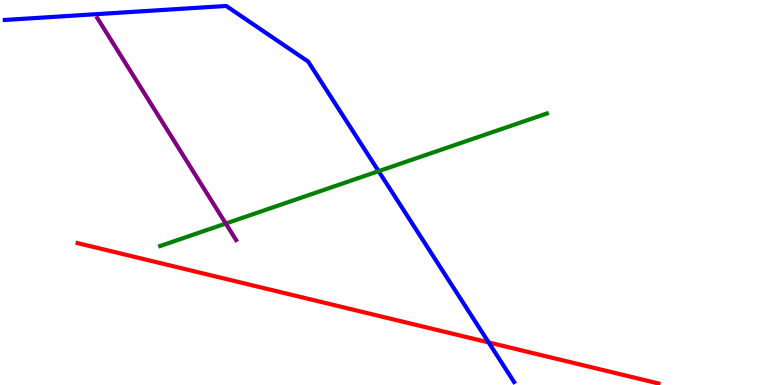[{'lines': ['blue', 'red'], 'intersections': [{'x': 6.31, 'y': 1.11}]}, {'lines': ['green', 'red'], 'intersections': []}, {'lines': ['purple', 'red'], 'intersections': []}, {'lines': ['blue', 'green'], 'intersections': [{'x': 4.89, 'y': 5.55}]}, {'lines': ['blue', 'purple'], 'intersections': []}, {'lines': ['green', 'purple'], 'intersections': [{'x': 2.91, 'y': 4.19}]}]